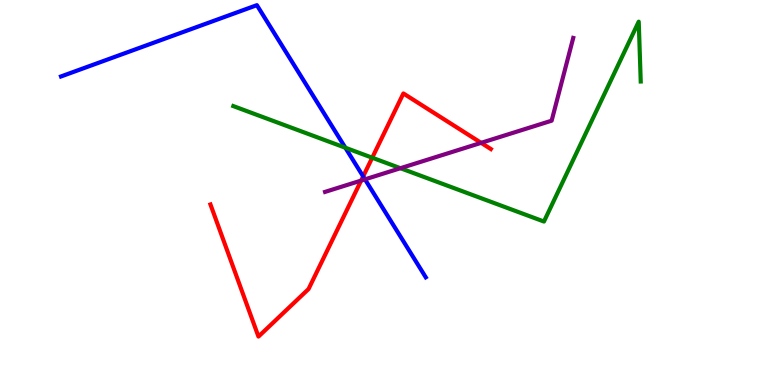[{'lines': ['blue', 'red'], 'intersections': [{'x': 4.69, 'y': 5.42}]}, {'lines': ['green', 'red'], 'intersections': [{'x': 4.8, 'y': 5.9}]}, {'lines': ['purple', 'red'], 'intersections': [{'x': 4.66, 'y': 5.31}, {'x': 6.21, 'y': 6.29}]}, {'lines': ['blue', 'green'], 'intersections': [{'x': 4.46, 'y': 6.16}]}, {'lines': ['blue', 'purple'], 'intersections': [{'x': 4.71, 'y': 5.34}]}, {'lines': ['green', 'purple'], 'intersections': [{'x': 5.17, 'y': 5.63}]}]